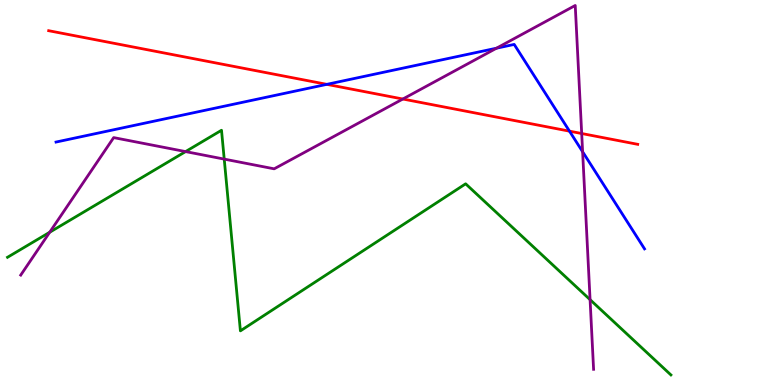[{'lines': ['blue', 'red'], 'intersections': [{'x': 4.22, 'y': 7.81}, {'x': 7.35, 'y': 6.59}]}, {'lines': ['green', 'red'], 'intersections': []}, {'lines': ['purple', 'red'], 'intersections': [{'x': 5.2, 'y': 7.43}, {'x': 7.51, 'y': 6.53}]}, {'lines': ['blue', 'green'], 'intersections': []}, {'lines': ['blue', 'purple'], 'intersections': [{'x': 6.41, 'y': 8.75}, {'x': 7.52, 'y': 6.06}]}, {'lines': ['green', 'purple'], 'intersections': [{'x': 0.641, 'y': 3.97}, {'x': 2.39, 'y': 6.06}, {'x': 2.89, 'y': 5.87}, {'x': 7.61, 'y': 2.22}]}]